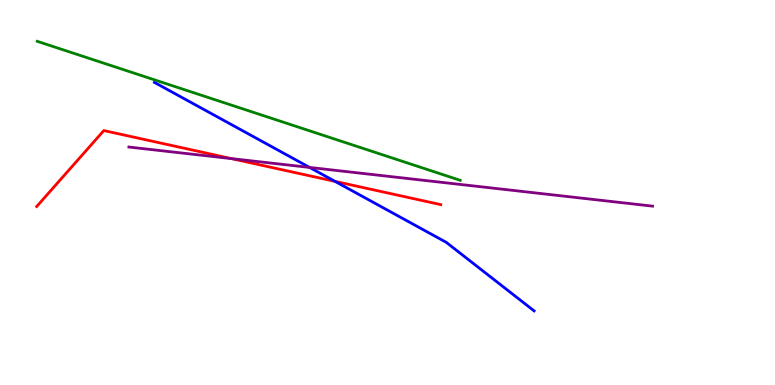[{'lines': ['blue', 'red'], 'intersections': [{'x': 4.32, 'y': 5.29}]}, {'lines': ['green', 'red'], 'intersections': []}, {'lines': ['purple', 'red'], 'intersections': [{'x': 2.99, 'y': 5.88}]}, {'lines': ['blue', 'green'], 'intersections': []}, {'lines': ['blue', 'purple'], 'intersections': [{'x': 3.99, 'y': 5.65}]}, {'lines': ['green', 'purple'], 'intersections': []}]